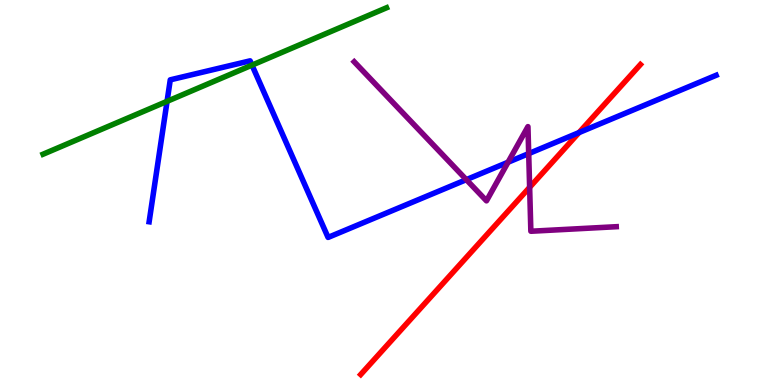[{'lines': ['blue', 'red'], 'intersections': [{'x': 7.47, 'y': 6.56}]}, {'lines': ['green', 'red'], 'intersections': []}, {'lines': ['purple', 'red'], 'intersections': [{'x': 6.83, 'y': 5.13}]}, {'lines': ['blue', 'green'], 'intersections': [{'x': 2.16, 'y': 7.37}, {'x': 3.25, 'y': 8.31}]}, {'lines': ['blue', 'purple'], 'intersections': [{'x': 6.02, 'y': 5.33}, {'x': 6.56, 'y': 5.79}, {'x': 6.82, 'y': 6.01}]}, {'lines': ['green', 'purple'], 'intersections': []}]